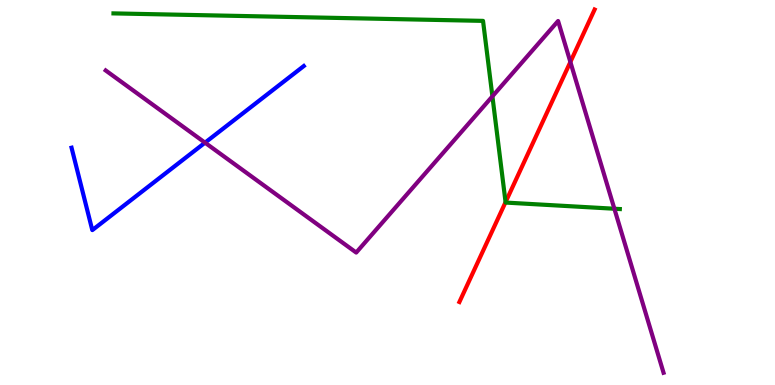[{'lines': ['blue', 'red'], 'intersections': []}, {'lines': ['green', 'red'], 'intersections': [{'x': 6.52, 'y': 4.75}]}, {'lines': ['purple', 'red'], 'intersections': [{'x': 7.36, 'y': 8.39}]}, {'lines': ['blue', 'green'], 'intersections': []}, {'lines': ['blue', 'purple'], 'intersections': [{'x': 2.65, 'y': 6.29}]}, {'lines': ['green', 'purple'], 'intersections': [{'x': 6.35, 'y': 7.5}, {'x': 7.93, 'y': 4.58}]}]